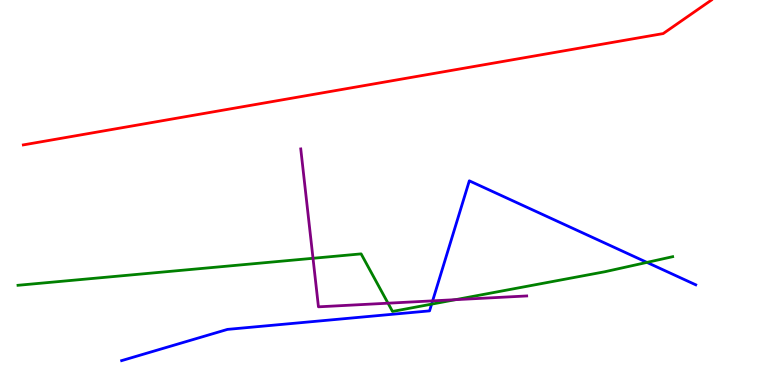[{'lines': ['blue', 'red'], 'intersections': []}, {'lines': ['green', 'red'], 'intersections': []}, {'lines': ['purple', 'red'], 'intersections': []}, {'lines': ['blue', 'green'], 'intersections': [{'x': 5.57, 'y': 2.1}, {'x': 8.35, 'y': 3.18}]}, {'lines': ['blue', 'purple'], 'intersections': [{'x': 5.58, 'y': 2.19}]}, {'lines': ['green', 'purple'], 'intersections': [{'x': 4.04, 'y': 3.29}, {'x': 5.01, 'y': 2.12}, {'x': 5.88, 'y': 2.22}]}]